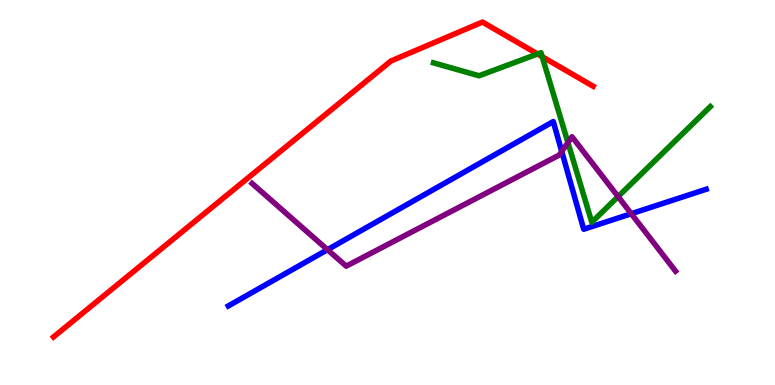[{'lines': ['blue', 'red'], 'intersections': []}, {'lines': ['green', 'red'], 'intersections': [{'x': 6.94, 'y': 8.6}, {'x': 7.0, 'y': 8.53}]}, {'lines': ['purple', 'red'], 'intersections': []}, {'lines': ['blue', 'green'], 'intersections': []}, {'lines': ['blue', 'purple'], 'intersections': [{'x': 4.23, 'y': 3.51}, {'x': 7.25, 'y': 6.07}, {'x': 8.15, 'y': 4.45}]}, {'lines': ['green', 'purple'], 'intersections': [{'x': 7.33, 'y': 6.3}, {'x': 7.98, 'y': 4.89}]}]